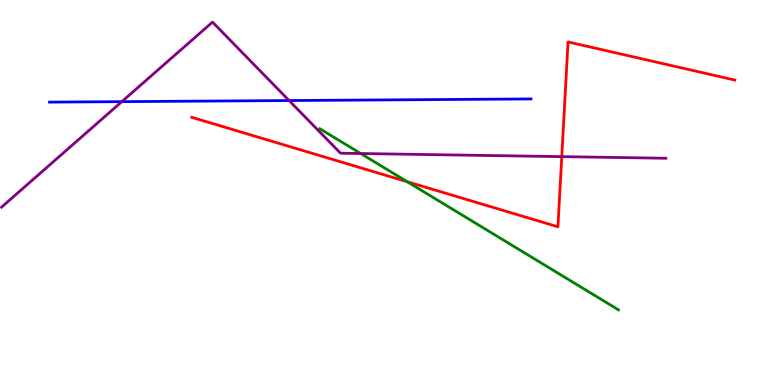[{'lines': ['blue', 'red'], 'intersections': []}, {'lines': ['green', 'red'], 'intersections': [{'x': 5.25, 'y': 5.28}]}, {'lines': ['purple', 'red'], 'intersections': [{'x': 7.25, 'y': 5.93}]}, {'lines': ['blue', 'green'], 'intersections': []}, {'lines': ['blue', 'purple'], 'intersections': [{'x': 1.57, 'y': 7.36}, {'x': 3.73, 'y': 7.39}]}, {'lines': ['green', 'purple'], 'intersections': [{'x': 4.65, 'y': 6.01}]}]